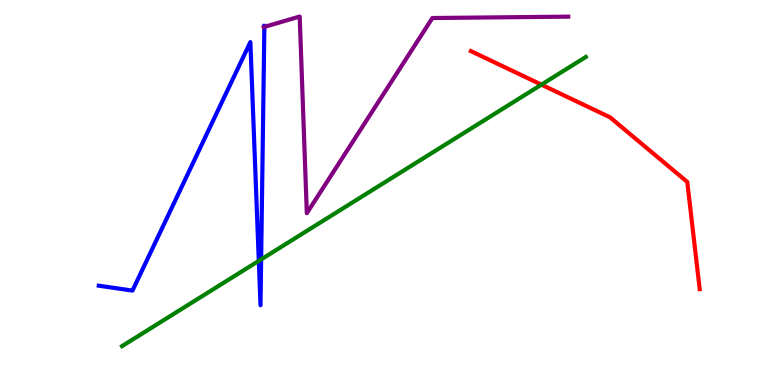[{'lines': ['blue', 'red'], 'intersections': []}, {'lines': ['green', 'red'], 'intersections': [{'x': 6.99, 'y': 7.8}]}, {'lines': ['purple', 'red'], 'intersections': []}, {'lines': ['blue', 'green'], 'intersections': [{'x': 3.34, 'y': 3.22}, {'x': 3.37, 'y': 3.26}]}, {'lines': ['blue', 'purple'], 'intersections': [{'x': 3.41, 'y': 9.3}]}, {'lines': ['green', 'purple'], 'intersections': []}]